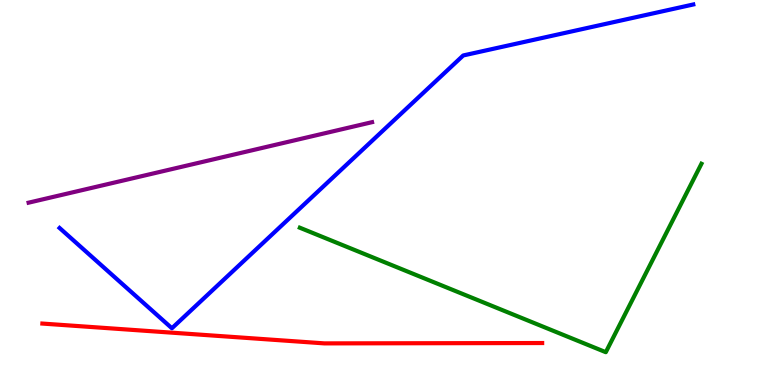[{'lines': ['blue', 'red'], 'intersections': []}, {'lines': ['green', 'red'], 'intersections': []}, {'lines': ['purple', 'red'], 'intersections': []}, {'lines': ['blue', 'green'], 'intersections': []}, {'lines': ['blue', 'purple'], 'intersections': []}, {'lines': ['green', 'purple'], 'intersections': []}]